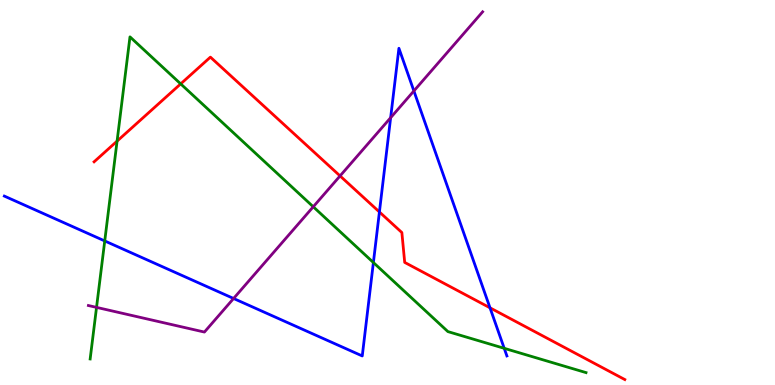[{'lines': ['blue', 'red'], 'intersections': [{'x': 4.9, 'y': 4.49}, {'x': 6.32, 'y': 2.01}]}, {'lines': ['green', 'red'], 'intersections': [{'x': 1.51, 'y': 6.33}, {'x': 2.33, 'y': 7.82}]}, {'lines': ['purple', 'red'], 'intersections': [{'x': 4.39, 'y': 5.43}]}, {'lines': ['blue', 'green'], 'intersections': [{'x': 1.35, 'y': 3.74}, {'x': 4.82, 'y': 3.18}, {'x': 6.51, 'y': 0.953}]}, {'lines': ['blue', 'purple'], 'intersections': [{'x': 3.01, 'y': 2.25}, {'x': 5.04, 'y': 6.94}, {'x': 5.34, 'y': 7.64}]}, {'lines': ['green', 'purple'], 'intersections': [{'x': 1.25, 'y': 2.02}, {'x': 4.04, 'y': 4.63}]}]